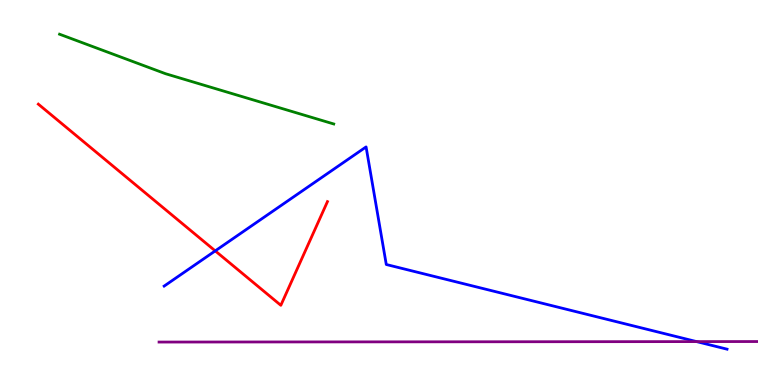[{'lines': ['blue', 'red'], 'intersections': [{'x': 2.78, 'y': 3.48}]}, {'lines': ['green', 'red'], 'intersections': []}, {'lines': ['purple', 'red'], 'intersections': []}, {'lines': ['blue', 'green'], 'intersections': []}, {'lines': ['blue', 'purple'], 'intersections': [{'x': 8.99, 'y': 1.13}]}, {'lines': ['green', 'purple'], 'intersections': []}]